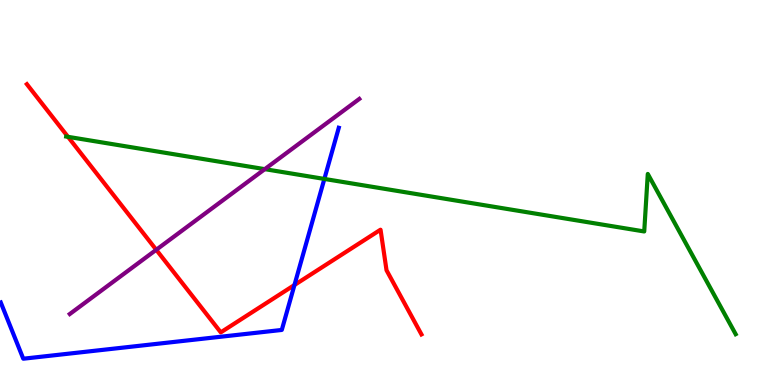[{'lines': ['blue', 'red'], 'intersections': [{'x': 3.8, 'y': 2.6}]}, {'lines': ['green', 'red'], 'intersections': [{'x': 0.877, 'y': 6.45}]}, {'lines': ['purple', 'red'], 'intersections': [{'x': 2.02, 'y': 3.51}]}, {'lines': ['blue', 'green'], 'intersections': [{'x': 4.19, 'y': 5.35}]}, {'lines': ['blue', 'purple'], 'intersections': []}, {'lines': ['green', 'purple'], 'intersections': [{'x': 3.42, 'y': 5.61}]}]